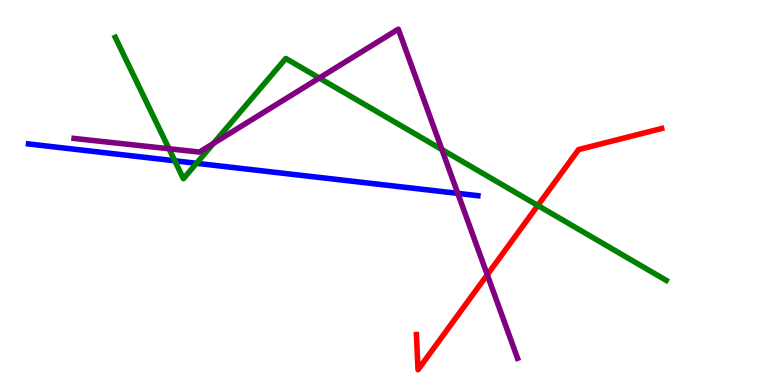[{'lines': ['blue', 'red'], 'intersections': []}, {'lines': ['green', 'red'], 'intersections': [{'x': 6.94, 'y': 4.66}]}, {'lines': ['purple', 'red'], 'intersections': [{'x': 6.29, 'y': 2.86}]}, {'lines': ['blue', 'green'], 'intersections': [{'x': 2.26, 'y': 5.82}, {'x': 2.54, 'y': 5.76}]}, {'lines': ['blue', 'purple'], 'intersections': [{'x': 5.91, 'y': 4.98}]}, {'lines': ['green', 'purple'], 'intersections': [{'x': 2.18, 'y': 6.14}, {'x': 2.75, 'y': 6.27}, {'x': 4.12, 'y': 7.97}, {'x': 5.7, 'y': 6.12}]}]